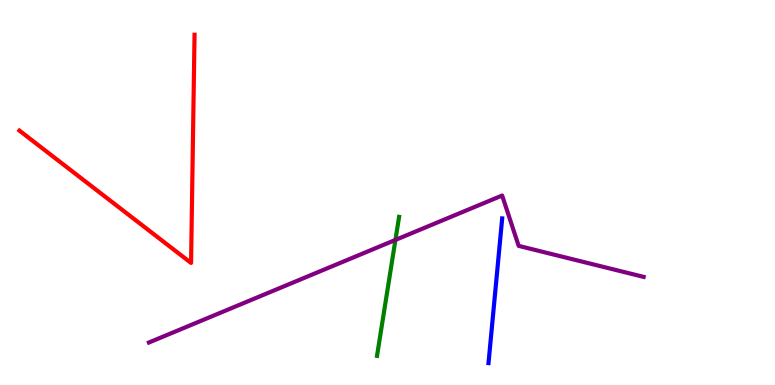[{'lines': ['blue', 'red'], 'intersections': []}, {'lines': ['green', 'red'], 'intersections': []}, {'lines': ['purple', 'red'], 'intersections': []}, {'lines': ['blue', 'green'], 'intersections': []}, {'lines': ['blue', 'purple'], 'intersections': []}, {'lines': ['green', 'purple'], 'intersections': [{'x': 5.1, 'y': 3.77}]}]